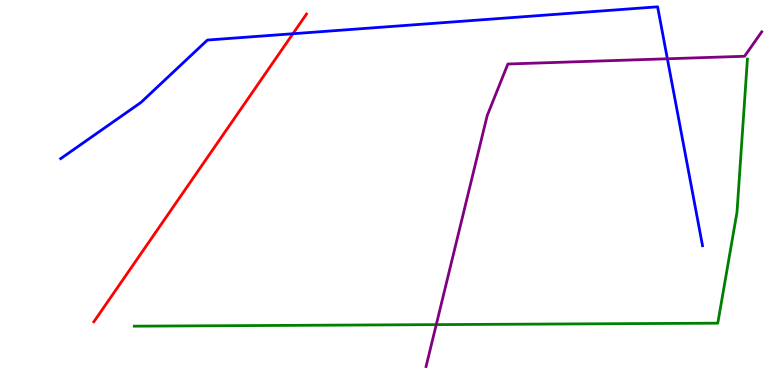[{'lines': ['blue', 'red'], 'intersections': [{'x': 3.78, 'y': 9.12}]}, {'lines': ['green', 'red'], 'intersections': []}, {'lines': ['purple', 'red'], 'intersections': []}, {'lines': ['blue', 'green'], 'intersections': []}, {'lines': ['blue', 'purple'], 'intersections': [{'x': 8.61, 'y': 8.47}]}, {'lines': ['green', 'purple'], 'intersections': [{'x': 5.63, 'y': 1.57}]}]